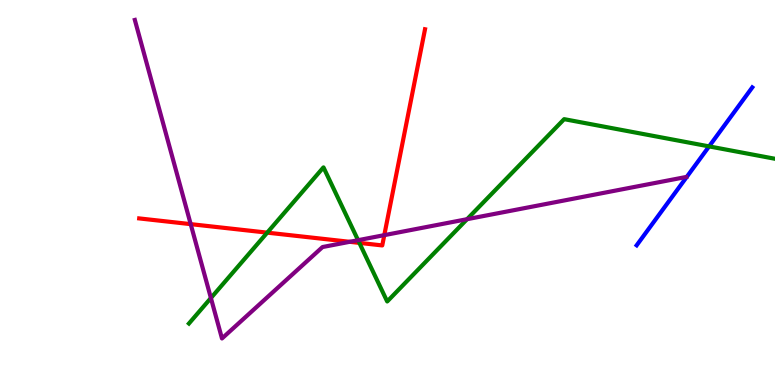[{'lines': ['blue', 'red'], 'intersections': []}, {'lines': ['green', 'red'], 'intersections': [{'x': 3.45, 'y': 3.96}, {'x': 4.64, 'y': 3.69}]}, {'lines': ['purple', 'red'], 'intersections': [{'x': 2.46, 'y': 4.18}, {'x': 4.51, 'y': 3.72}, {'x': 4.96, 'y': 3.89}]}, {'lines': ['blue', 'green'], 'intersections': [{'x': 9.15, 'y': 6.2}]}, {'lines': ['blue', 'purple'], 'intersections': []}, {'lines': ['green', 'purple'], 'intersections': [{'x': 2.72, 'y': 2.26}, {'x': 4.62, 'y': 3.76}, {'x': 6.03, 'y': 4.31}]}]